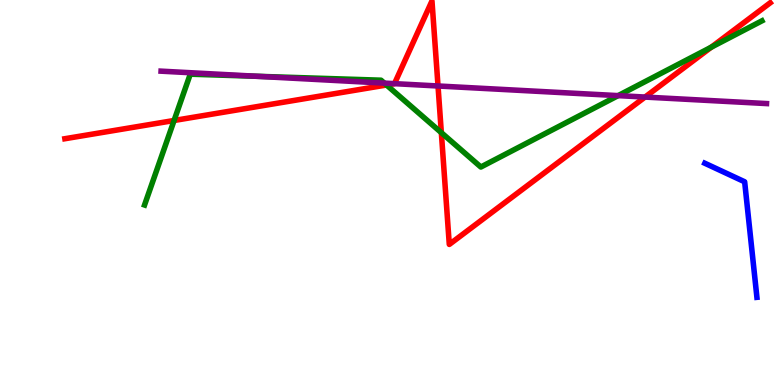[{'lines': ['blue', 'red'], 'intersections': []}, {'lines': ['green', 'red'], 'intersections': [{'x': 2.25, 'y': 6.87}, {'x': 4.99, 'y': 7.79}, {'x': 5.69, 'y': 6.55}, {'x': 9.18, 'y': 8.77}]}, {'lines': ['purple', 'red'], 'intersections': [{'x': 5.09, 'y': 7.83}, {'x': 5.65, 'y': 7.77}, {'x': 8.32, 'y': 7.48}]}, {'lines': ['blue', 'green'], 'intersections': []}, {'lines': ['blue', 'purple'], 'intersections': []}, {'lines': ['green', 'purple'], 'intersections': [{'x': 3.32, 'y': 8.02}, {'x': 4.96, 'y': 7.84}, {'x': 7.98, 'y': 7.52}]}]